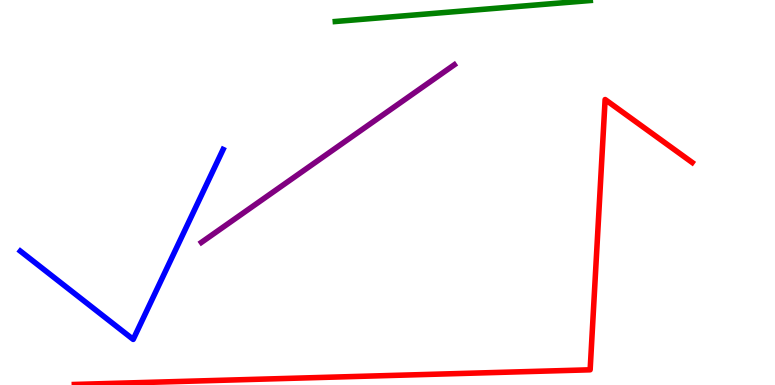[{'lines': ['blue', 'red'], 'intersections': []}, {'lines': ['green', 'red'], 'intersections': []}, {'lines': ['purple', 'red'], 'intersections': []}, {'lines': ['blue', 'green'], 'intersections': []}, {'lines': ['blue', 'purple'], 'intersections': []}, {'lines': ['green', 'purple'], 'intersections': []}]